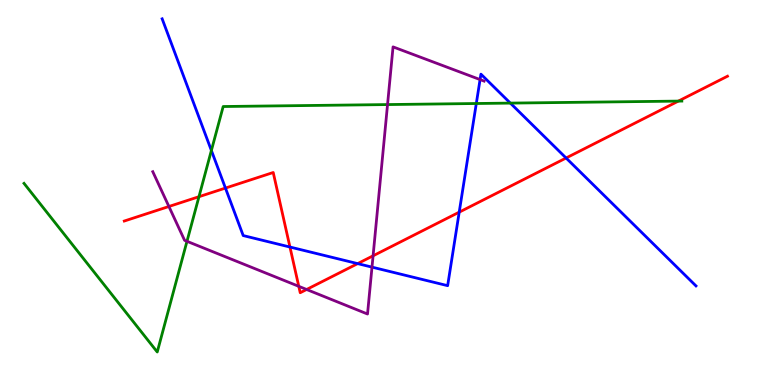[{'lines': ['blue', 'red'], 'intersections': [{'x': 2.91, 'y': 5.11}, {'x': 3.74, 'y': 3.58}, {'x': 4.61, 'y': 3.15}, {'x': 5.93, 'y': 4.49}, {'x': 7.3, 'y': 5.9}]}, {'lines': ['green', 'red'], 'intersections': [{'x': 2.57, 'y': 4.89}, {'x': 8.75, 'y': 7.37}]}, {'lines': ['purple', 'red'], 'intersections': [{'x': 2.18, 'y': 4.64}, {'x': 3.86, 'y': 2.56}, {'x': 3.96, 'y': 2.48}, {'x': 4.81, 'y': 3.36}]}, {'lines': ['blue', 'green'], 'intersections': [{'x': 2.73, 'y': 6.09}, {'x': 6.15, 'y': 7.31}, {'x': 6.59, 'y': 7.32}]}, {'lines': ['blue', 'purple'], 'intersections': [{'x': 4.8, 'y': 3.06}, {'x': 6.19, 'y': 7.93}]}, {'lines': ['green', 'purple'], 'intersections': [{'x': 2.41, 'y': 3.73}, {'x': 5.0, 'y': 7.28}]}]